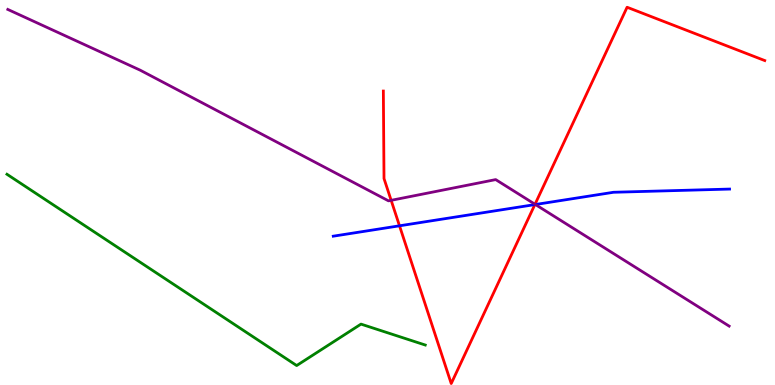[{'lines': ['blue', 'red'], 'intersections': [{'x': 5.15, 'y': 4.13}, {'x': 6.9, 'y': 4.69}]}, {'lines': ['green', 'red'], 'intersections': []}, {'lines': ['purple', 'red'], 'intersections': [{'x': 5.05, 'y': 4.8}, {'x': 6.9, 'y': 4.69}]}, {'lines': ['blue', 'green'], 'intersections': []}, {'lines': ['blue', 'purple'], 'intersections': [{'x': 6.91, 'y': 4.69}]}, {'lines': ['green', 'purple'], 'intersections': []}]